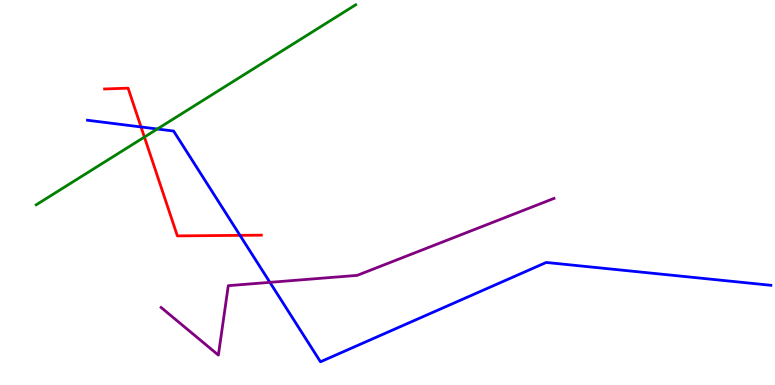[{'lines': ['blue', 'red'], 'intersections': [{'x': 1.82, 'y': 6.7}, {'x': 3.1, 'y': 3.89}]}, {'lines': ['green', 'red'], 'intersections': [{'x': 1.86, 'y': 6.44}]}, {'lines': ['purple', 'red'], 'intersections': []}, {'lines': ['blue', 'green'], 'intersections': [{'x': 2.03, 'y': 6.65}]}, {'lines': ['blue', 'purple'], 'intersections': [{'x': 3.48, 'y': 2.67}]}, {'lines': ['green', 'purple'], 'intersections': []}]